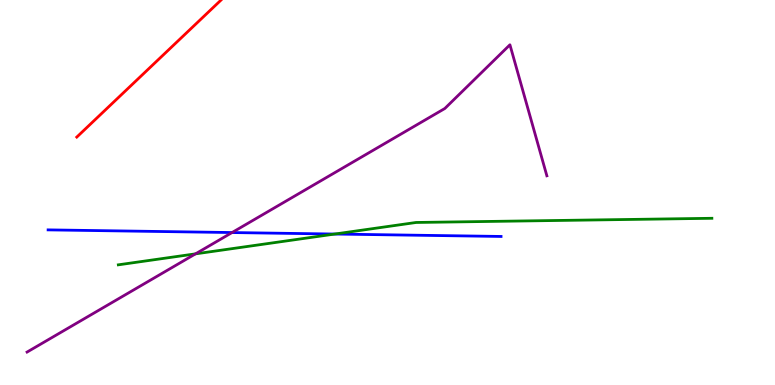[{'lines': ['blue', 'red'], 'intersections': []}, {'lines': ['green', 'red'], 'intersections': []}, {'lines': ['purple', 'red'], 'intersections': []}, {'lines': ['blue', 'green'], 'intersections': [{'x': 4.32, 'y': 3.92}]}, {'lines': ['blue', 'purple'], 'intersections': [{'x': 2.99, 'y': 3.96}]}, {'lines': ['green', 'purple'], 'intersections': [{'x': 2.52, 'y': 3.41}]}]